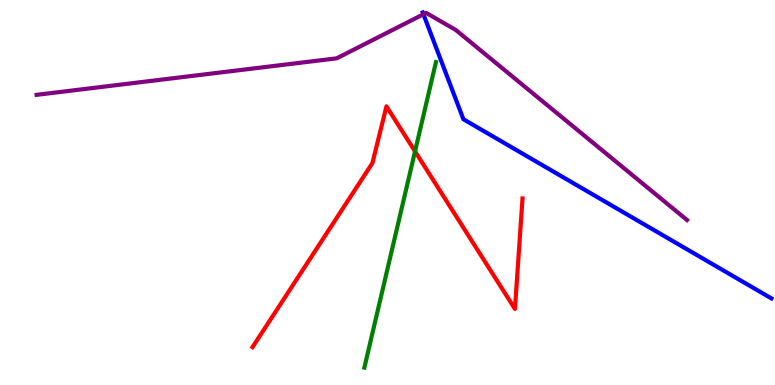[{'lines': ['blue', 'red'], 'intersections': []}, {'lines': ['green', 'red'], 'intersections': [{'x': 5.36, 'y': 6.07}]}, {'lines': ['purple', 'red'], 'intersections': []}, {'lines': ['blue', 'green'], 'intersections': []}, {'lines': ['blue', 'purple'], 'intersections': [{'x': 5.46, 'y': 9.63}]}, {'lines': ['green', 'purple'], 'intersections': []}]